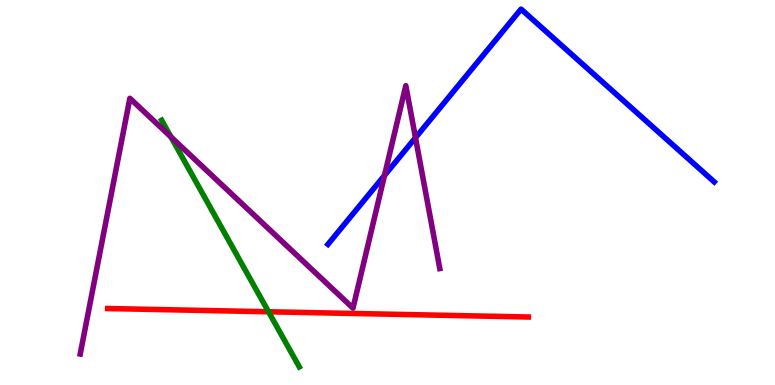[{'lines': ['blue', 'red'], 'intersections': []}, {'lines': ['green', 'red'], 'intersections': [{'x': 3.46, 'y': 1.9}]}, {'lines': ['purple', 'red'], 'intersections': []}, {'lines': ['blue', 'green'], 'intersections': []}, {'lines': ['blue', 'purple'], 'intersections': [{'x': 4.96, 'y': 5.44}, {'x': 5.36, 'y': 6.42}]}, {'lines': ['green', 'purple'], 'intersections': [{'x': 2.21, 'y': 6.44}]}]